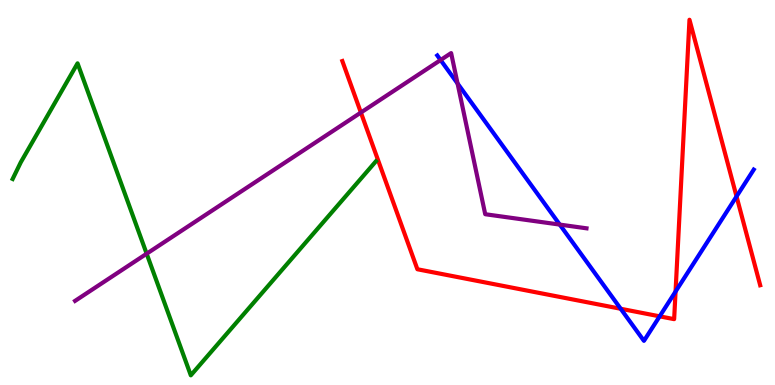[{'lines': ['blue', 'red'], 'intersections': [{'x': 8.01, 'y': 1.98}, {'x': 8.51, 'y': 1.78}, {'x': 8.72, 'y': 2.43}, {'x': 9.5, 'y': 4.9}]}, {'lines': ['green', 'red'], 'intersections': []}, {'lines': ['purple', 'red'], 'intersections': [{'x': 4.66, 'y': 7.08}]}, {'lines': ['blue', 'green'], 'intersections': []}, {'lines': ['blue', 'purple'], 'intersections': [{'x': 5.69, 'y': 8.44}, {'x': 5.9, 'y': 7.83}, {'x': 7.22, 'y': 4.17}]}, {'lines': ['green', 'purple'], 'intersections': [{'x': 1.89, 'y': 3.41}]}]